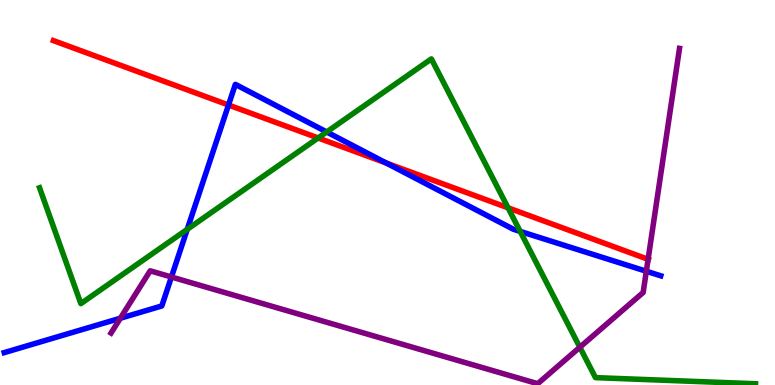[{'lines': ['blue', 'red'], 'intersections': [{'x': 2.95, 'y': 7.27}, {'x': 4.98, 'y': 5.77}]}, {'lines': ['green', 'red'], 'intersections': [{'x': 4.1, 'y': 6.42}, {'x': 6.56, 'y': 4.6}]}, {'lines': ['purple', 'red'], 'intersections': [{'x': 8.36, 'y': 3.26}]}, {'lines': ['blue', 'green'], 'intersections': [{'x': 2.42, 'y': 4.04}, {'x': 4.22, 'y': 6.57}, {'x': 6.71, 'y': 3.99}]}, {'lines': ['blue', 'purple'], 'intersections': [{'x': 1.55, 'y': 1.73}, {'x': 2.21, 'y': 2.81}, {'x': 8.34, 'y': 2.95}]}, {'lines': ['green', 'purple'], 'intersections': [{'x': 7.48, 'y': 0.981}]}]